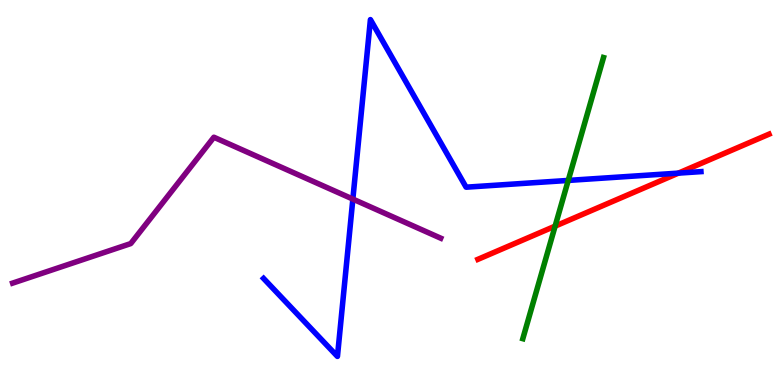[{'lines': ['blue', 'red'], 'intersections': [{'x': 8.75, 'y': 5.5}]}, {'lines': ['green', 'red'], 'intersections': [{'x': 7.16, 'y': 4.13}]}, {'lines': ['purple', 'red'], 'intersections': []}, {'lines': ['blue', 'green'], 'intersections': [{'x': 7.33, 'y': 5.31}]}, {'lines': ['blue', 'purple'], 'intersections': [{'x': 4.55, 'y': 4.83}]}, {'lines': ['green', 'purple'], 'intersections': []}]